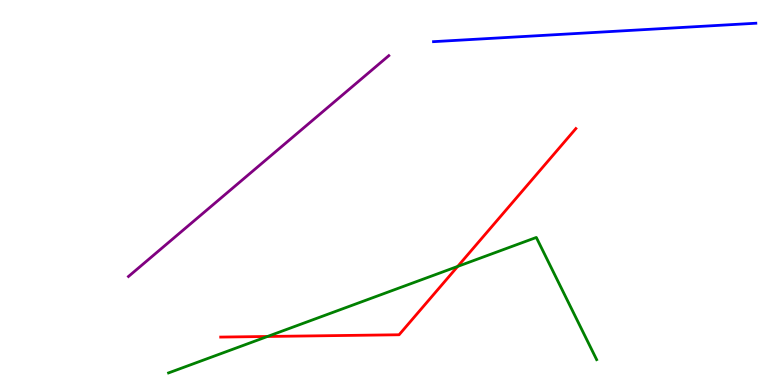[{'lines': ['blue', 'red'], 'intersections': []}, {'lines': ['green', 'red'], 'intersections': [{'x': 3.45, 'y': 1.26}, {'x': 5.91, 'y': 3.08}]}, {'lines': ['purple', 'red'], 'intersections': []}, {'lines': ['blue', 'green'], 'intersections': []}, {'lines': ['blue', 'purple'], 'intersections': []}, {'lines': ['green', 'purple'], 'intersections': []}]